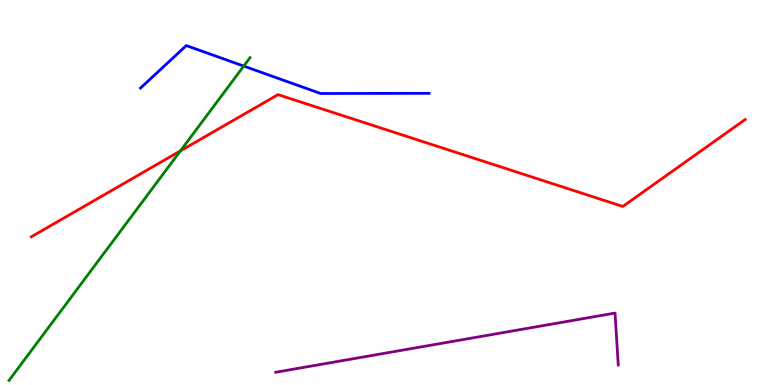[{'lines': ['blue', 'red'], 'intersections': []}, {'lines': ['green', 'red'], 'intersections': [{'x': 2.33, 'y': 6.08}]}, {'lines': ['purple', 'red'], 'intersections': []}, {'lines': ['blue', 'green'], 'intersections': [{'x': 3.15, 'y': 8.28}]}, {'lines': ['blue', 'purple'], 'intersections': []}, {'lines': ['green', 'purple'], 'intersections': []}]